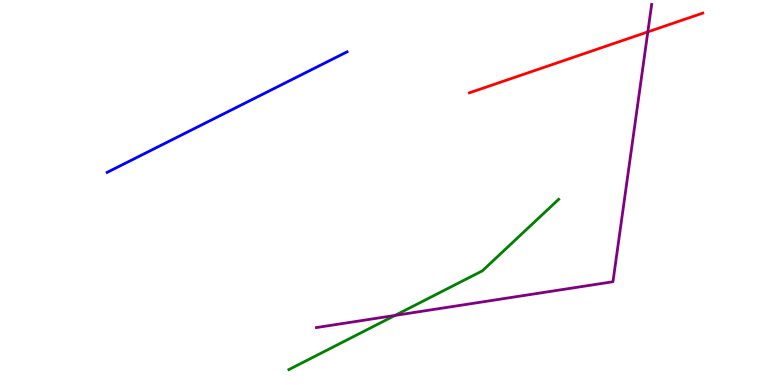[{'lines': ['blue', 'red'], 'intersections': []}, {'lines': ['green', 'red'], 'intersections': []}, {'lines': ['purple', 'red'], 'intersections': [{'x': 8.36, 'y': 9.17}]}, {'lines': ['blue', 'green'], 'intersections': []}, {'lines': ['blue', 'purple'], 'intersections': []}, {'lines': ['green', 'purple'], 'intersections': [{'x': 5.1, 'y': 1.81}]}]